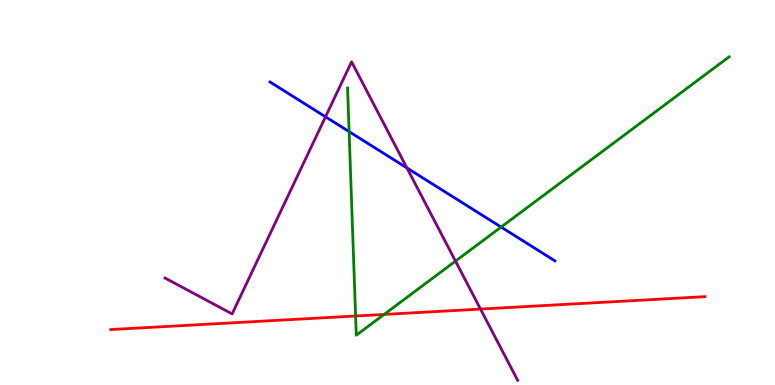[{'lines': ['blue', 'red'], 'intersections': []}, {'lines': ['green', 'red'], 'intersections': [{'x': 4.59, 'y': 1.79}, {'x': 4.96, 'y': 1.83}]}, {'lines': ['purple', 'red'], 'intersections': [{'x': 6.2, 'y': 1.97}]}, {'lines': ['blue', 'green'], 'intersections': [{'x': 4.5, 'y': 6.58}, {'x': 6.47, 'y': 4.1}]}, {'lines': ['blue', 'purple'], 'intersections': [{'x': 4.2, 'y': 6.97}, {'x': 5.25, 'y': 5.64}]}, {'lines': ['green', 'purple'], 'intersections': [{'x': 5.88, 'y': 3.22}]}]